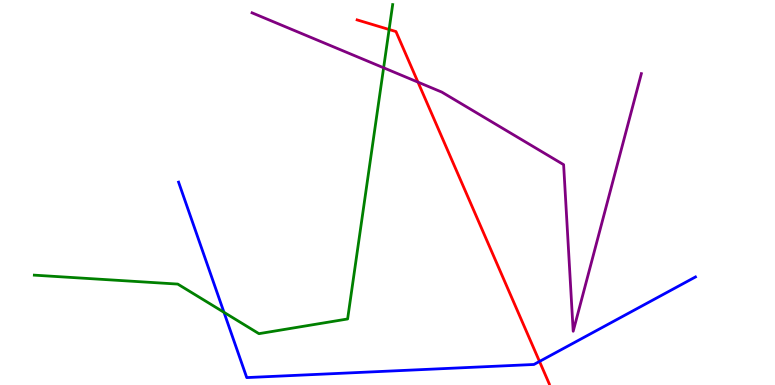[{'lines': ['blue', 'red'], 'intersections': [{'x': 6.96, 'y': 0.612}]}, {'lines': ['green', 'red'], 'intersections': [{'x': 5.02, 'y': 9.23}]}, {'lines': ['purple', 'red'], 'intersections': [{'x': 5.39, 'y': 7.87}]}, {'lines': ['blue', 'green'], 'intersections': [{'x': 2.89, 'y': 1.89}]}, {'lines': ['blue', 'purple'], 'intersections': []}, {'lines': ['green', 'purple'], 'intersections': [{'x': 4.95, 'y': 8.24}]}]